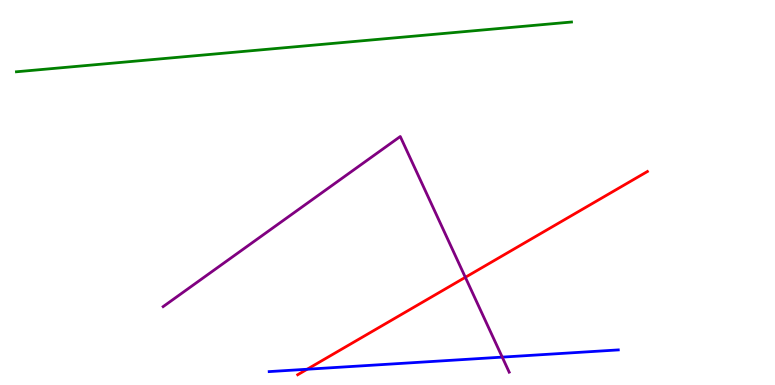[{'lines': ['blue', 'red'], 'intersections': [{'x': 3.96, 'y': 0.409}]}, {'lines': ['green', 'red'], 'intersections': []}, {'lines': ['purple', 'red'], 'intersections': [{'x': 6.0, 'y': 2.8}]}, {'lines': ['blue', 'green'], 'intersections': []}, {'lines': ['blue', 'purple'], 'intersections': [{'x': 6.48, 'y': 0.724}]}, {'lines': ['green', 'purple'], 'intersections': []}]